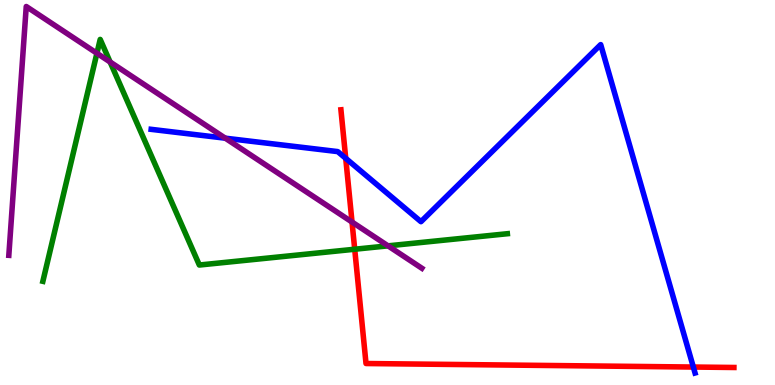[{'lines': ['blue', 'red'], 'intersections': [{'x': 4.46, 'y': 5.89}, {'x': 8.95, 'y': 0.466}]}, {'lines': ['green', 'red'], 'intersections': [{'x': 4.58, 'y': 3.53}]}, {'lines': ['purple', 'red'], 'intersections': [{'x': 4.54, 'y': 4.23}]}, {'lines': ['blue', 'green'], 'intersections': []}, {'lines': ['blue', 'purple'], 'intersections': [{'x': 2.91, 'y': 6.41}]}, {'lines': ['green', 'purple'], 'intersections': [{'x': 1.25, 'y': 8.62}, {'x': 1.42, 'y': 8.39}, {'x': 5.01, 'y': 3.61}]}]